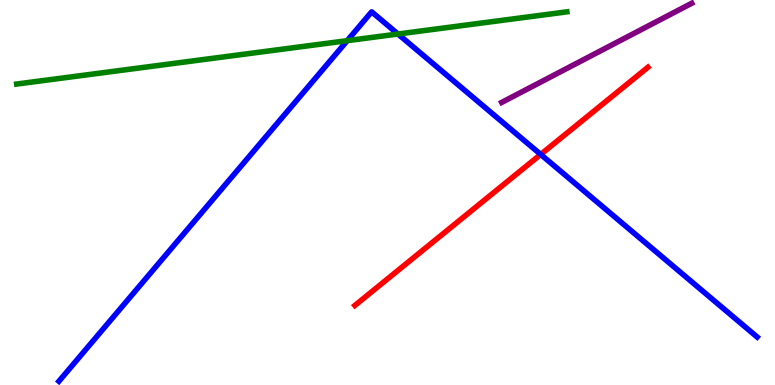[{'lines': ['blue', 'red'], 'intersections': [{'x': 6.98, 'y': 5.99}]}, {'lines': ['green', 'red'], 'intersections': []}, {'lines': ['purple', 'red'], 'intersections': []}, {'lines': ['blue', 'green'], 'intersections': [{'x': 4.48, 'y': 8.94}, {'x': 5.13, 'y': 9.12}]}, {'lines': ['blue', 'purple'], 'intersections': []}, {'lines': ['green', 'purple'], 'intersections': []}]